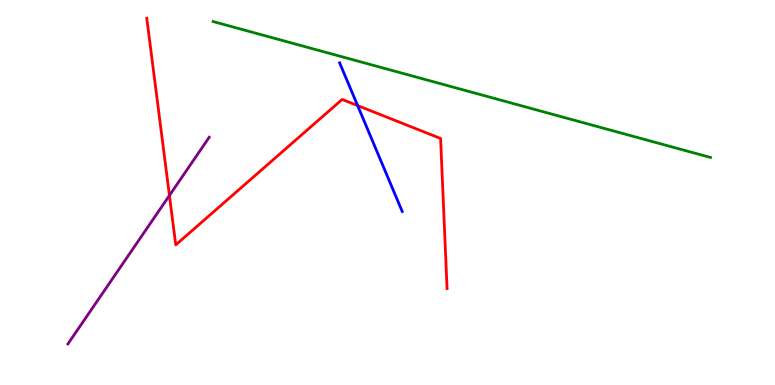[{'lines': ['blue', 'red'], 'intersections': [{'x': 4.61, 'y': 7.26}]}, {'lines': ['green', 'red'], 'intersections': []}, {'lines': ['purple', 'red'], 'intersections': [{'x': 2.19, 'y': 4.92}]}, {'lines': ['blue', 'green'], 'intersections': []}, {'lines': ['blue', 'purple'], 'intersections': []}, {'lines': ['green', 'purple'], 'intersections': []}]